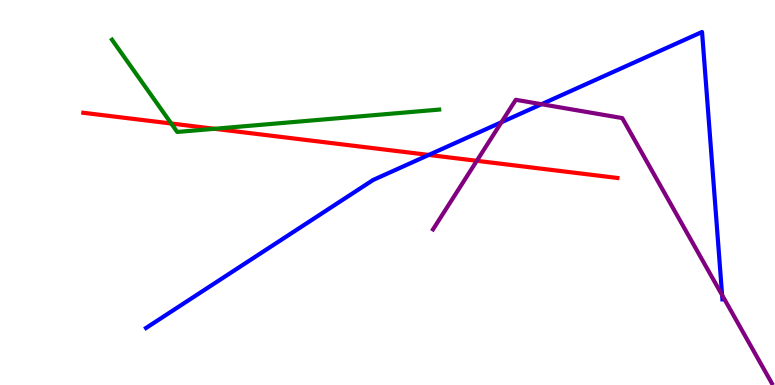[{'lines': ['blue', 'red'], 'intersections': [{'x': 5.53, 'y': 5.98}]}, {'lines': ['green', 'red'], 'intersections': [{'x': 2.21, 'y': 6.79}, {'x': 2.77, 'y': 6.65}]}, {'lines': ['purple', 'red'], 'intersections': [{'x': 6.15, 'y': 5.82}]}, {'lines': ['blue', 'green'], 'intersections': []}, {'lines': ['blue', 'purple'], 'intersections': [{'x': 6.47, 'y': 6.83}, {'x': 6.99, 'y': 7.29}, {'x': 9.32, 'y': 2.34}]}, {'lines': ['green', 'purple'], 'intersections': []}]